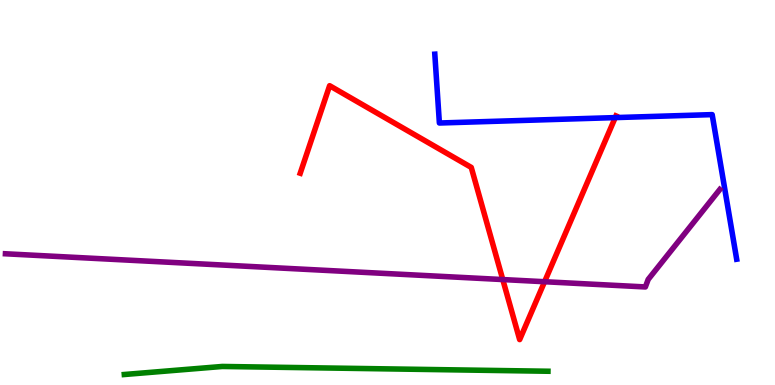[{'lines': ['blue', 'red'], 'intersections': [{'x': 7.94, 'y': 6.95}]}, {'lines': ['green', 'red'], 'intersections': []}, {'lines': ['purple', 'red'], 'intersections': [{'x': 6.49, 'y': 2.74}, {'x': 7.03, 'y': 2.68}]}, {'lines': ['blue', 'green'], 'intersections': []}, {'lines': ['blue', 'purple'], 'intersections': []}, {'lines': ['green', 'purple'], 'intersections': []}]